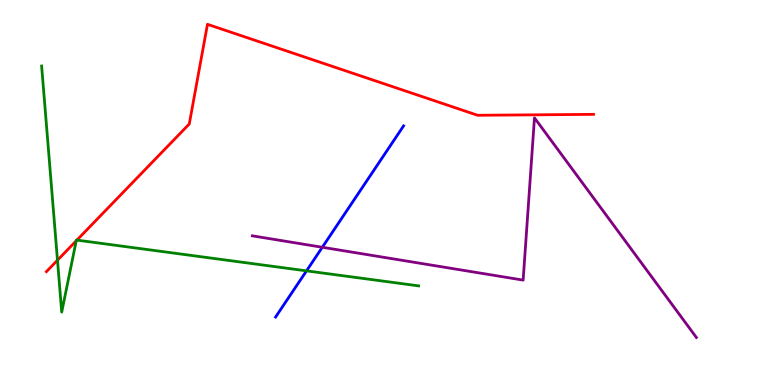[{'lines': ['blue', 'red'], 'intersections': []}, {'lines': ['green', 'red'], 'intersections': [{'x': 0.742, 'y': 3.24}, {'x': 0.984, 'y': 3.74}, {'x': 0.992, 'y': 3.76}]}, {'lines': ['purple', 'red'], 'intersections': []}, {'lines': ['blue', 'green'], 'intersections': [{'x': 3.96, 'y': 2.96}]}, {'lines': ['blue', 'purple'], 'intersections': [{'x': 4.16, 'y': 3.58}]}, {'lines': ['green', 'purple'], 'intersections': []}]